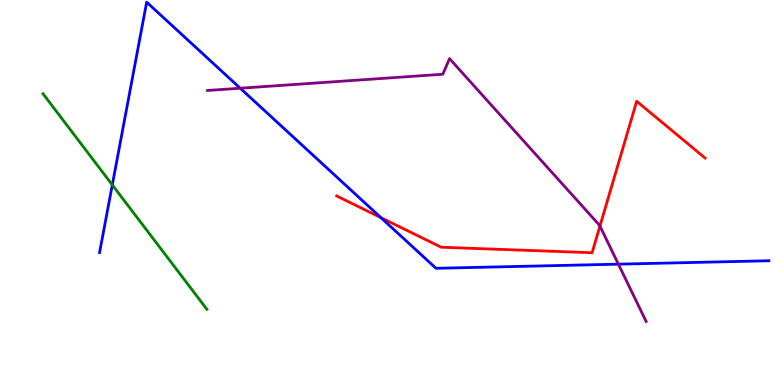[{'lines': ['blue', 'red'], 'intersections': [{'x': 4.92, 'y': 4.35}]}, {'lines': ['green', 'red'], 'intersections': []}, {'lines': ['purple', 'red'], 'intersections': [{'x': 7.74, 'y': 4.13}]}, {'lines': ['blue', 'green'], 'intersections': [{'x': 1.45, 'y': 5.2}]}, {'lines': ['blue', 'purple'], 'intersections': [{'x': 3.1, 'y': 7.71}, {'x': 7.98, 'y': 3.14}]}, {'lines': ['green', 'purple'], 'intersections': []}]